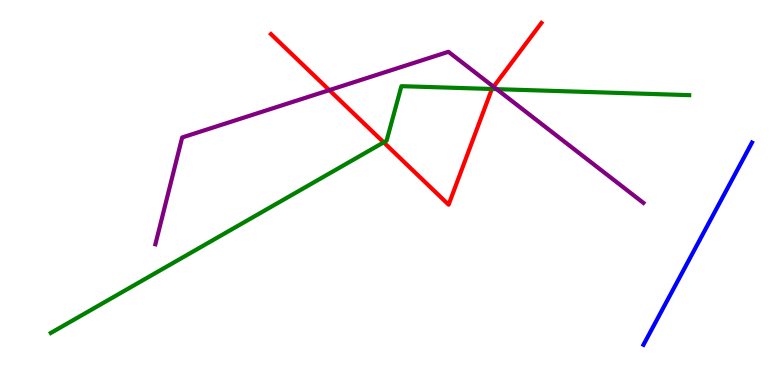[{'lines': ['blue', 'red'], 'intersections': []}, {'lines': ['green', 'red'], 'intersections': [{'x': 4.95, 'y': 6.3}, {'x': 6.35, 'y': 7.69}]}, {'lines': ['purple', 'red'], 'intersections': [{'x': 4.25, 'y': 7.66}, {'x': 6.37, 'y': 7.75}]}, {'lines': ['blue', 'green'], 'intersections': []}, {'lines': ['blue', 'purple'], 'intersections': []}, {'lines': ['green', 'purple'], 'intersections': [{'x': 6.41, 'y': 7.68}]}]